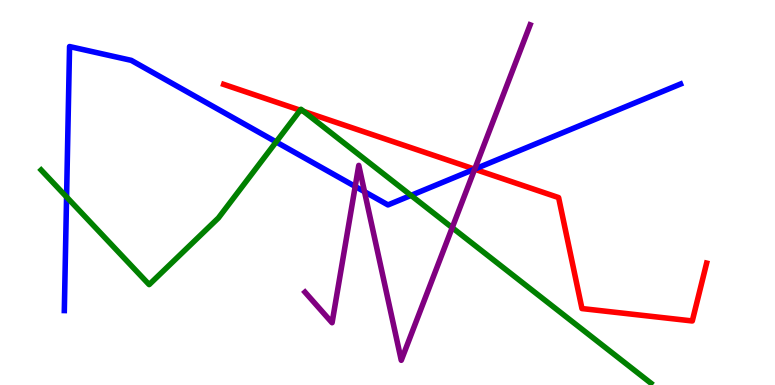[{'lines': ['blue', 'red'], 'intersections': [{'x': 6.12, 'y': 5.61}]}, {'lines': ['green', 'red'], 'intersections': [{'x': 3.87, 'y': 7.14}, {'x': 3.92, 'y': 7.11}]}, {'lines': ['purple', 'red'], 'intersections': [{'x': 6.12, 'y': 5.6}]}, {'lines': ['blue', 'green'], 'intersections': [{'x': 0.859, 'y': 4.88}, {'x': 3.56, 'y': 6.31}, {'x': 5.3, 'y': 4.92}]}, {'lines': ['blue', 'purple'], 'intersections': [{'x': 4.58, 'y': 5.16}, {'x': 4.7, 'y': 5.02}, {'x': 6.13, 'y': 5.61}]}, {'lines': ['green', 'purple'], 'intersections': [{'x': 5.84, 'y': 4.09}]}]